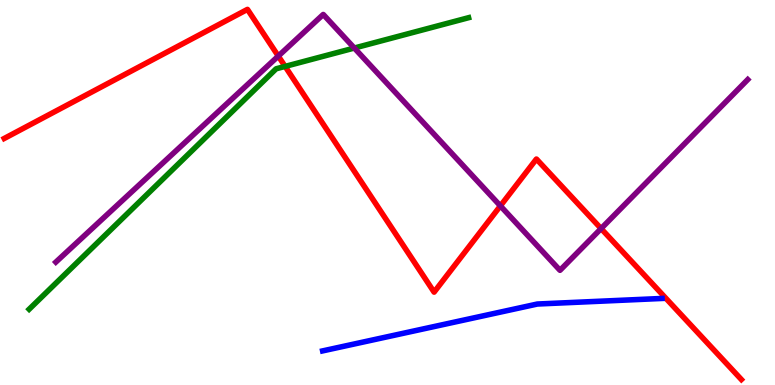[{'lines': ['blue', 'red'], 'intersections': []}, {'lines': ['green', 'red'], 'intersections': [{'x': 3.68, 'y': 8.27}]}, {'lines': ['purple', 'red'], 'intersections': [{'x': 3.59, 'y': 8.54}, {'x': 6.46, 'y': 4.65}, {'x': 7.76, 'y': 4.06}]}, {'lines': ['blue', 'green'], 'intersections': []}, {'lines': ['blue', 'purple'], 'intersections': []}, {'lines': ['green', 'purple'], 'intersections': [{'x': 4.57, 'y': 8.75}]}]